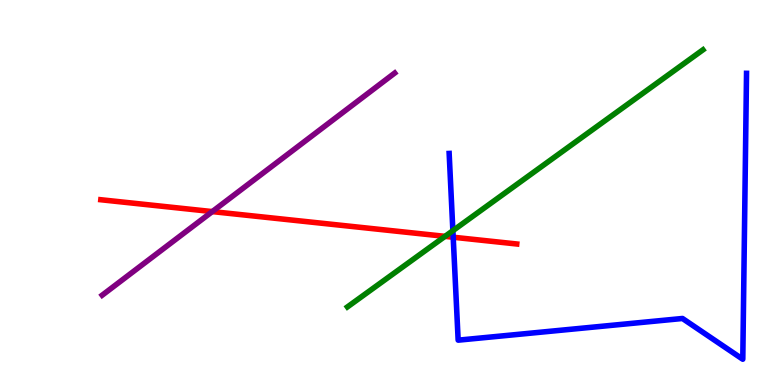[{'lines': ['blue', 'red'], 'intersections': [{'x': 5.85, 'y': 3.84}]}, {'lines': ['green', 'red'], 'intersections': [{'x': 5.74, 'y': 3.86}]}, {'lines': ['purple', 'red'], 'intersections': [{'x': 2.74, 'y': 4.5}]}, {'lines': ['blue', 'green'], 'intersections': [{'x': 5.84, 'y': 4.01}]}, {'lines': ['blue', 'purple'], 'intersections': []}, {'lines': ['green', 'purple'], 'intersections': []}]